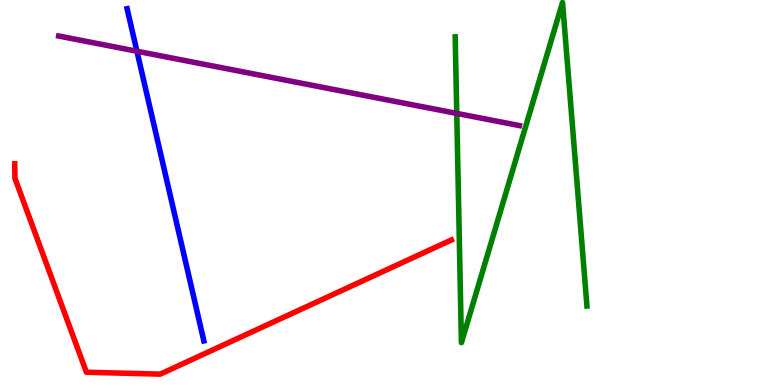[{'lines': ['blue', 'red'], 'intersections': []}, {'lines': ['green', 'red'], 'intersections': []}, {'lines': ['purple', 'red'], 'intersections': []}, {'lines': ['blue', 'green'], 'intersections': []}, {'lines': ['blue', 'purple'], 'intersections': [{'x': 1.77, 'y': 8.67}]}, {'lines': ['green', 'purple'], 'intersections': [{'x': 5.89, 'y': 7.05}]}]